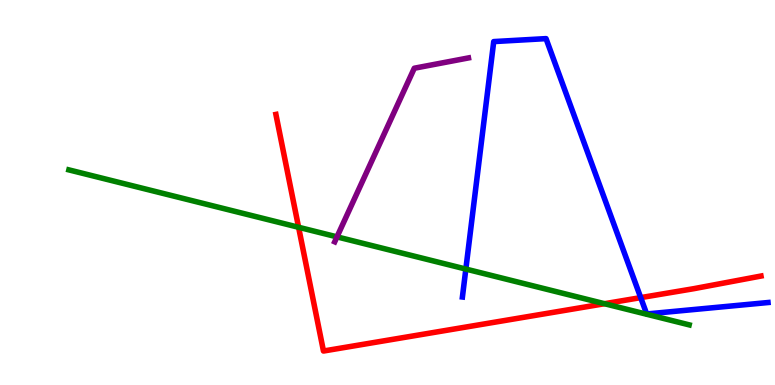[{'lines': ['blue', 'red'], 'intersections': [{'x': 8.27, 'y': 2.27}]}, {'lines': ['green', 'red'], 'intersections': [{'x': 3.85, 'y': 4.1}, {'x': 7.8, 'y': 2.11}]}, {'lines': ['purple', 'red'], 'intersections': []}, {'lines': ['blue', 'green'], 'intersections': [{'x': 6.01, 'y': 3.01}]}, {'lines': ['blue', 'purple'], 'intersections': []}, {'lines': ['green', 'purple'], 'intersections': [{'x': 4.35, 'y': 3.85}]}]